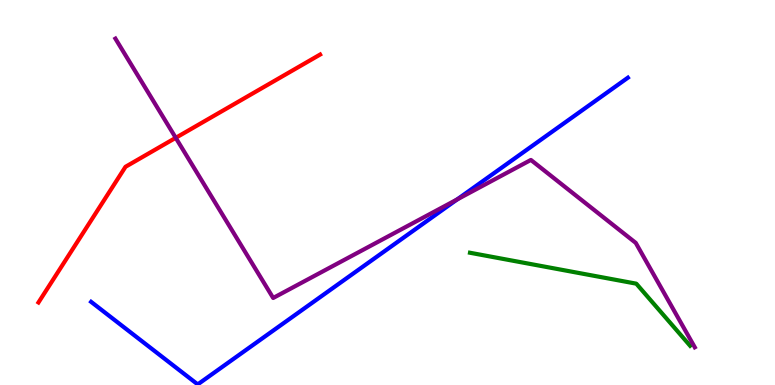[{'lines': ['blue', 'red'], 'intersections': []}, {'lines': ['green', 'red'], 'intersections': []}, {'lines': ['purple', 'red'], 'intersections': [{'x': 2.27, 'y': 6.42}]}, {'lines': ['blue', 'green'], 'intersections': []}, {'lines': ['blue', 'purple'], 'intersections': [{'x': 5.9, 'y': 4.82}]}, {'lines': ['green', 'purple'], 'intersections': []}]